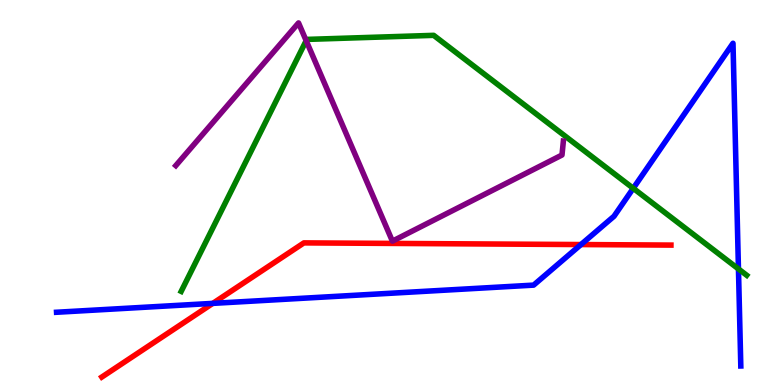[{'lines': ['blue', 'red'], 'intersections': [{'x': 2.75, 'y': 2.12}, {'x': 7.5, 'y': 3.65}]}, {'lines': ['green', 'red'], 'intersections': []}, {'lines': ['purple', 'red'], 'intersections': []}, {'lines': ['blue', 'green'], 'intersections': [{'x': 8.17, 'y': 5.11}, {'x': 9.53, 'y': 3.01}]}, {'lines': ['blue', 'purple'], 'intersections': []}, {'lines': ['green', 'purple'], 'intersections': [{'x': 3.95, 'y': 8.94}]}]